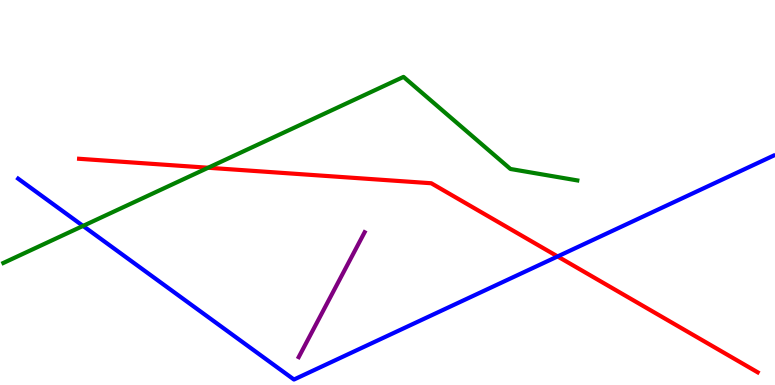[{'lines': ['blue', 'red'], 'intersections': [{'x': 7.2, 'y': 3.34}]}, {'lines': ['green', 'red'], 'intersections': [{'x': 2.69, 'y': 5.64}]}, {'lines': ['purple', 'red'], 'intersections': []}, {'lines': ['blue', 'green'], 'intersections': [{'x': 1.07, 'y': 4.13}]}, {'lines': ['blue', 'purple'], 'intersections': []}, {'lines': ['green', 'purple'], 'intersections': []}]